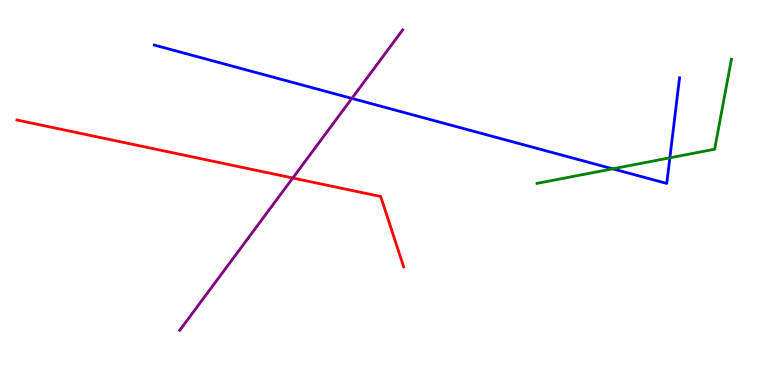[{'lines': ['blue', 'red'], 'intersections': []}, {'lines': ['green', 'red'], 'intersections': []}, {'lines': ['purple', 'red'], 'intersections': [{'x': 3.78, 'y': 5.38}]}, {'lines': ['blue', 'green'], 'intersections': [{'x': 7.91, 'y': 5.61}, {'x': 8.64, 'y': 5.9}]}, {'lines': ['blue', 'purple'], 'intersections': [{'x': 4.54, 'y': 7.44}]}, {'lines': ['green', 'purple'], 'intersections': []}]